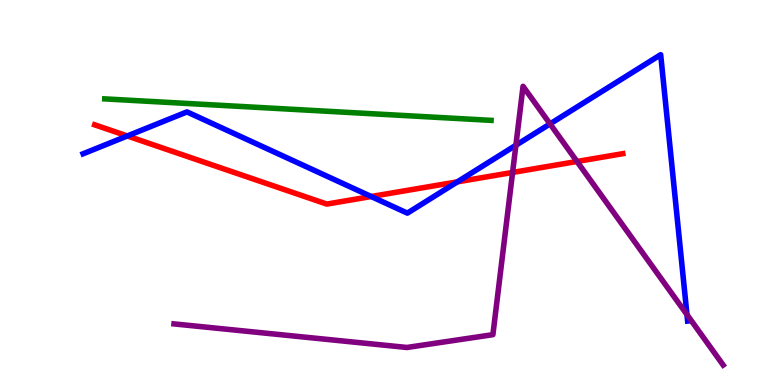[{'lines': ['blue', 'red'], 'intersections': [{'x': 1.64, 'y': 6.47}, {'x': 4.79, 'y': 4.9}, {'x': 5.9, 'y': 5.28}]}, {'lines': ['green', 'red'], 'intersections': []}, {'lines': ['purple', 'red'], 'intersections': [{'x': 6.61, 'y': 5.52}, {'x': 7.45, 'y': 5.81}]}, {'lines': ['blue', 'green'], 'intersections': []}, {'lines': ['blue', 'purple'], 'intersections': [{'x': 6.66, 'y': 6.23}, {'x': 7.1, 'y': 6.78}, {'x': 8.86, 'y': 1.83}]}, {'lines': ['green', 'purple'], 'intersections': []}]